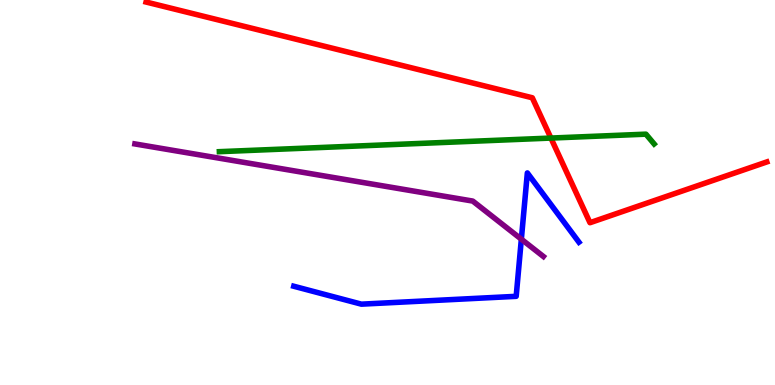[{'lines': ['blue', 'red'], 'intersections': []}, {'lines': ['green', 'red'], 'intersections': [{'x': 7.11, 'y': 6.41}]}, {'lines': ['purple', 'red'], 'intersections': []}, {'lines': ['blue', 'green'], 'intersections': []}, {'lines': ['blue', 'purple'], 'intersections': [{'x': 6.73, 'y': 3.79}]}, {'lines': ['green', 'purple'], 'intersections': []}]